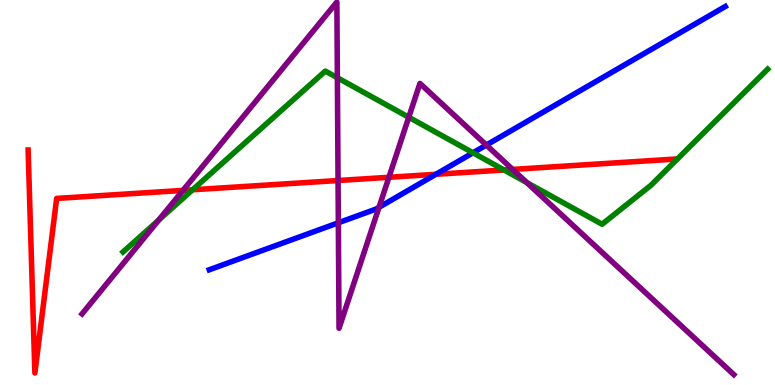[{'lines': ['blue', 'red'], 'intersections': [{'x': 5.62, 'y': 5.47}]}, {'lines': ['green', 'red'], 'intersections': [{'x': 2.48, 'y': 5.07}, {'x': 6.5, 'y': 5.59}]}, {'lines': ['purple', 'red'], 'intersections': [{'x': 2.36, 'y': 5.05}, {'x': 4.36, 'y': 5.31}, {'x': 5.02, 'y': 5.4}, {'x': 6.61, 'y': 5.6}]}, {'lines': ['blue', 'green'], 'intersections': [{'x': 6.1, 'y': 6.03}]}, {'lines': ['blue', 'purple'], 'intersections': [{'x': 4.37, 'y': 4.21}, {'x': 4.89, 'y': 4.62}, {'x': 6.28, 'y': 6.23}]}, {'lines': ['green', 'purple'], 'intersections': [{'x': 2.05, 'y': 4.28}, {'x': 4.35, 'y': 7.98}, {'x': 5.27, 'y': 6.95}, {'x': 6.8, 'y': 5.26}]}]